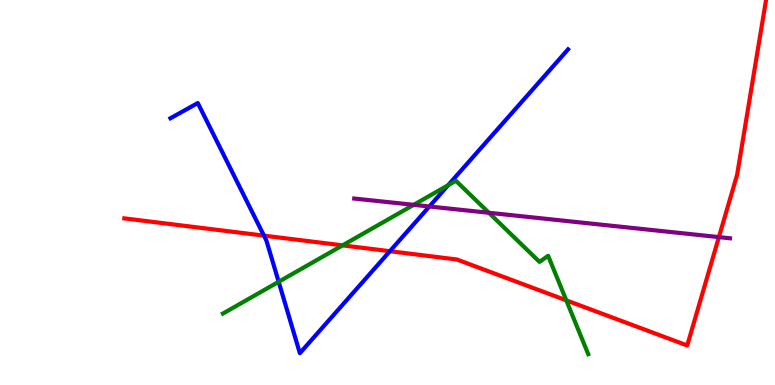[{'lines': ['blue', 'red'], 'intersections': [{'x': 3.41, 'y': 3.88}, {'x': 5.03, 'y': 3.48}]}, {'lines': ['green', 'red'], 'intersections': [{'x': 4.42, 'y': 3.63}, {'x': 7.31, 'y': 2.2}]}, {'lines': ['purple', 'red'], 'intersections': [{'x': 9.28, 'y': 3.84}]}, {'lines': ['blue', 'green'], 'intersections': [{'x': 3.6, 'y': 2.68}, {'x': 5.78, 'y': 5.19}]}, {'lines': ['blue', 'purple'], 'intersections': [{'x': 5.54, 'y': 4.64}]}, {'lines': ['green', 'purple'], 'intersections': [{'x': 5.34, 'y': 4.68}, {'x': 6.31, 'y': 4.47}]}]